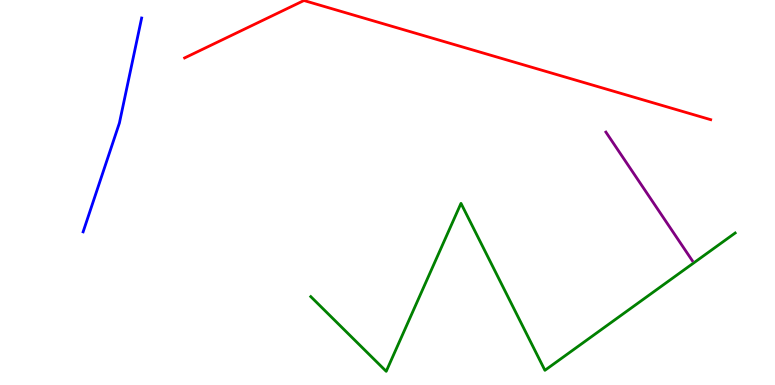[{'lines': ['blue', 'red'], 'intersections': []}, {'lines': ['green', 'red'], 'intersections': []}, {'lines': ['purple', 'red'], 'intersections': []}, {'lines': ['blue', 'green'], 'intersections': []}, {'lines': ['blue', 'purple'], 'intersections': []}, {'lines': ['green', 'purple'], 'intersections': []}]